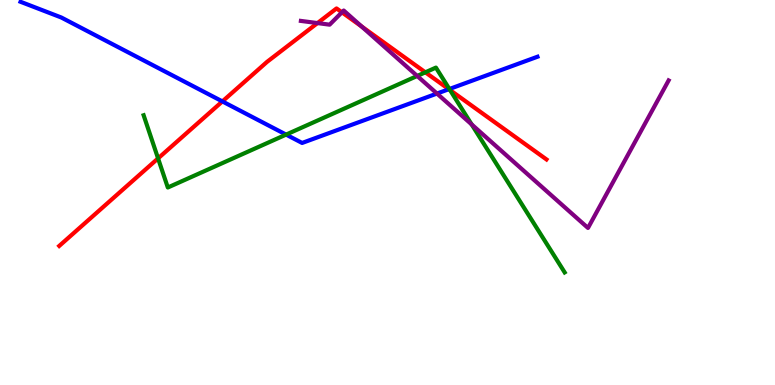[{'lines': ['blue', 'red'], 'intersections': [{'x': 2.87, 'y': 7.37}, {'x': 5.79, 'y': 7.68}]}, {'lines': ['green', 'red'], 'intersections': [{'x': 2.04, 'y': 5.89}, {'x': 5.49, 'y': 8.12}, {'x': 5.81, 'y': 7.66}]}, {'lines': ['purple', 'red'], 'intersections': [{'x': 4.1, 'y': 9.4}, {'x': 4.41, 'y': 9.68}, {'x': 4.67, 'y': 9.31}]}, {'lines': ['blue', 'green'], 'intersections': [{'x': 3.69, 'y': 6.5}, {'x': 5.8, 'y': 7.69}]}, {'lines': ['blue', 'purple'], 'intersections': [{'x': 5.64, 'y': 7.57}]}, {'lines': ['green', 'purple'], 'intersections': [{'x': 5.38, 'y': 8.03}, {'x': 6.09, 'y': 6.77}]}]